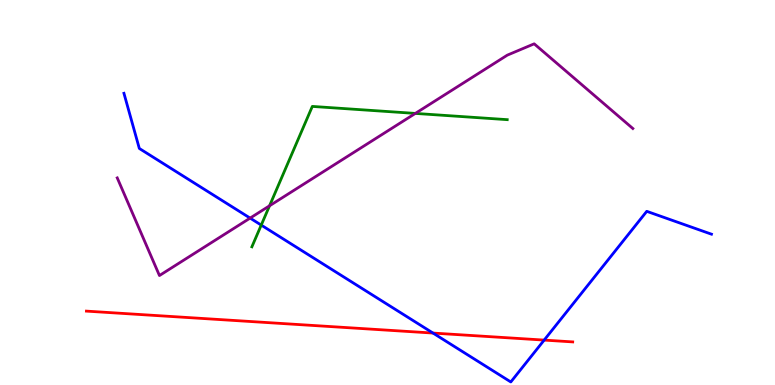[{'lines': ['blue', 'red'], 'intersections': [{'x': 5.59, 'y': 1.35}, {'x': 7.02, 'y': 1.17}]}, {'lines': ['green', 'red'], 'intersections': []}, {'lines': ['purple', 'red'], 'intersections': []}, {'lines': ['blue', 'green'], 'intersections': [{'x': 3.37, 'y': 4.15}]}, {'lines': ['blue', 'purple'], 'intersections': [{'x': 3.23, 'y': 4.34}]}, {'lines': ['green', 'purple'], 'intersections': [{'x': 3.48, 'y': 4.65}, {'x': 5.36, 'y': 7.05}]}]